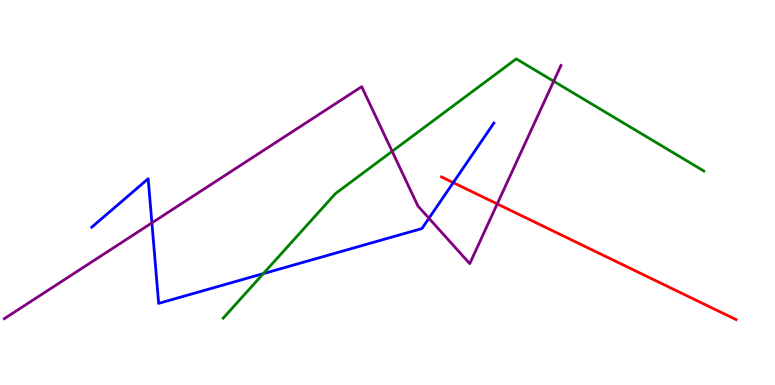[{'lines': ['blue', 'red'], 'intersections': [{'x': 5.85, 'y': 5.26}]}, {'lines': ['green', 'red'], 'intersections': []}, {'lines': ['purple', 'red'], 'intersections': [{'x': 6.42, 'y': 4.7}]}, {'lines': ['blue', 'green'], 'intersections': [{'x': 3.4, 'y': 2.89}]}, {'lines': ['blue', 'purple'], 'intersections': [{'x': 1.96, 'y': 4.21}, {'x': 5.53, 'y': 4.33}]}, {'lines': ['green', 'purple'], 'intersections': [{'x': 5.06, 'y': 6.07}, {'x': 7.14, 'y': 7.89}]}]